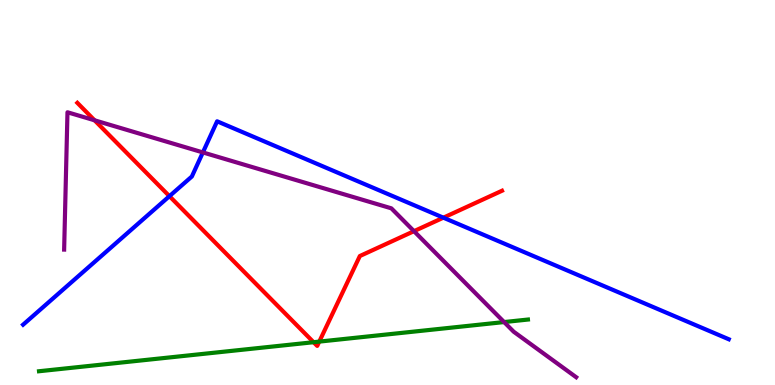[{'lines': ['blue', 'red'], 'intersections': [{'x': 2.19, 'y': 4.9}, {'x': 5.72, 'y': 4.35}]}, {'lines': ['green', 'red'], 'intersections': [{'x': 4.05, 'y': 1.11}, {'x': 4.12, 'y': 1.13}]}, {'lines': ['purple', 'red'], 'intersections': [{'x': 1.22, 'y': 6.88}, {'x': 5.34, 'y': 4.0}]}, {'lines': ['blue', 'green'], 'intersections': []}, {'lines': ['blue', 'purple'], 'intersections': [{'x': 2.62, 'y': 6.04}]}, {'lines': ['green', 'purple'], 'intersections': [{'x': 6.5, 'y': 1.63}]}]